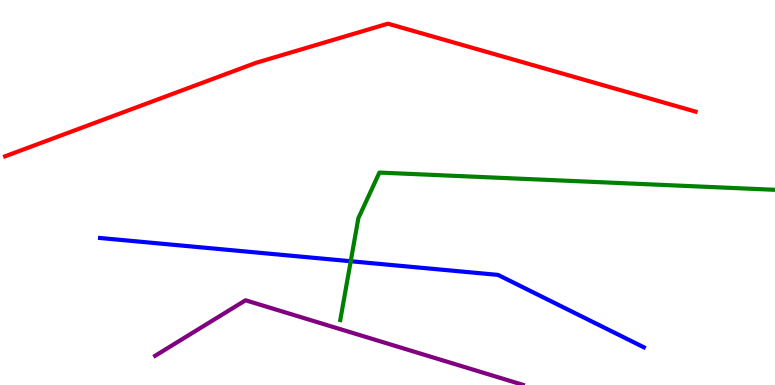[{'lines': ['blue', 'red'], 'intersections': []}, {'lines': ['green', 'red'], 'intersections': []}, {'lines': ['purple', 'red'], 'intersections': []}, {'lines': ['blue', 'green'], 'intersections': [{'x': 4.53, 'y': 3.21}]}, {'lines': ['blue', 'purple'], 'intersections': []}, {'lines': ['green', 'purple'], 'intersections': []}]